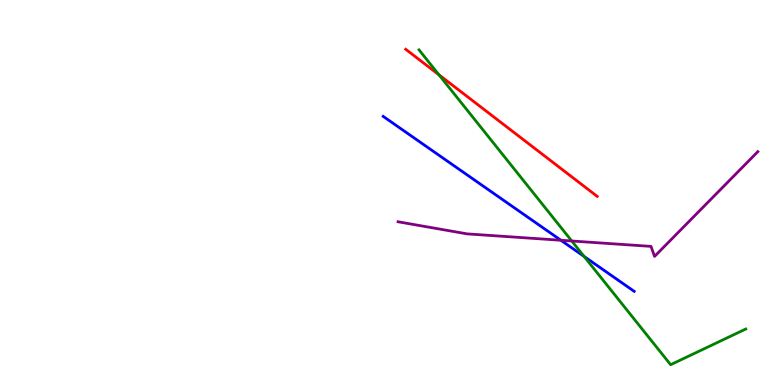[{'lines': ['blue', 'red'], 'intersections': []}, {'lines': ['green', 'red'], 'intersections': [{'x': 5.66, 'y': 8.06}]}, {'lines': ['purple', 'red'], 'intersections': []}, {'lines': ['blue', 'green'], 'intersections': [{'x': 7.54, 'y': 3.34}]}, {'lines': ['blue', 'purple'], 'intersections': [{'x': 7.24, 'y': 3.76}]}, {'lines': ['green', 'purple'], 'intersections': [{'x': 7.38, 'y': 3.74}]}]